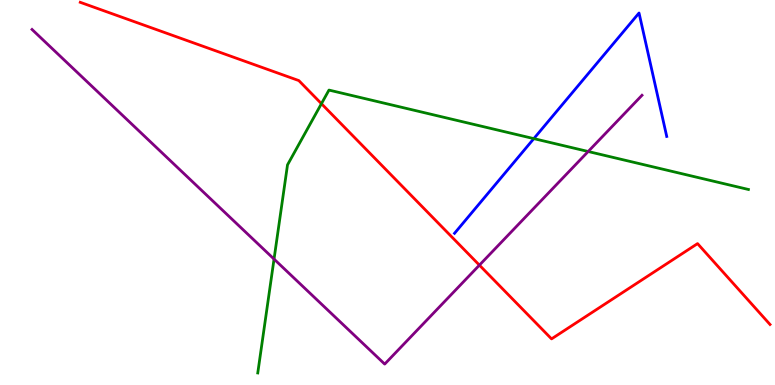[{'lines': ['blue', 'red'], 'intersections': []}, {'lines': ['green', 'red'], 'intersections': [{'x': 4.15, 'y': 7.31}]}, {'lines': ['purple', 'red'], 'intersections': [{'x': 6.19, 'y': 3.11}]}, {'lines': ['blue', 'green'], 'intersections': [{'x': 6.89, 'y': 6.4}]}, {'lines': ['blue', 'purple'], 'intersections': []}, {'lines': ['green', 'purple'], 'intersections': [{'x': 3.54, 'y': 3.27}, {'x': 7.59, 'y': 6.06}]}]